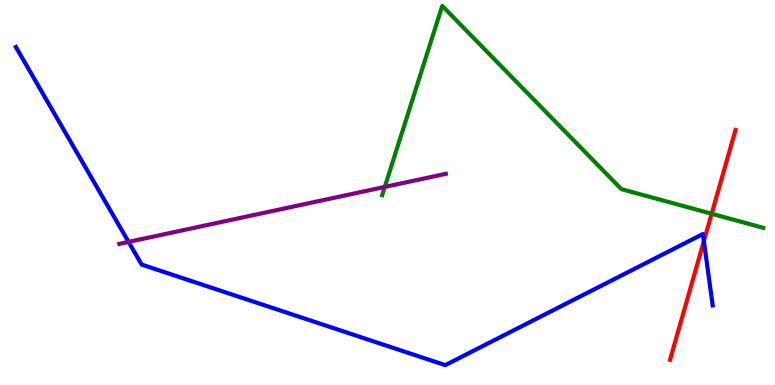[{'lines': ['blue', 'red'], 'intersections': [{'x': 9.08, 'y': 3.74}]}, {'lines': ['green', 'red'], 'intersections': [{'x': 9.18, 'y': 4.45}]}, {'lines': ['purple', 'red'], 'intersections': []}, {'lines': ['blue', 'green'], 'intersections': []}, {'lines': ['blue', 'purple'], 'intersections': [{'x': 1.66, 'y': 3.72}]}, {'lines': ['green', 'purple'], 'intersections': [{'x': 4.96, 'y': 5.14}]}]